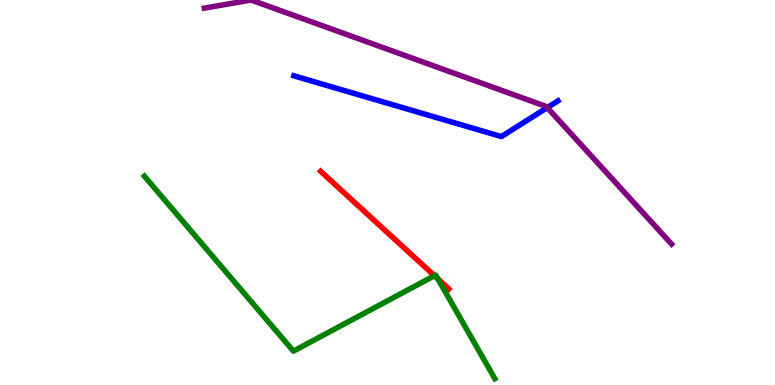[{'lines': ['blue', 'red'], 'intersections': []}, {'lines': ['green', 'red'], 'intersections': [{'x': 5.61, 'y': 2.84}, {'x': 5.65, 'y': 2.76}]}, {'lines': ['purple', 'red'], 'intersections': []}, {'lines': ['blue', 'green'], 'intersections': []}, {'lines': ['blue', 'purple'], 'intersections': [{'x': 7.06, 'y': 7.2}]}, {'lines': ['green', 'purple'], 'intersections': []}]